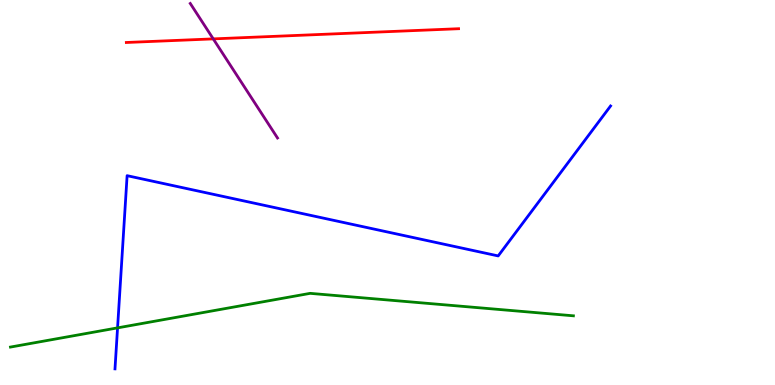[{'lines': ['blue', 'red'], 'intersections': []}, {'lines': ['green', 'red'], 'intersections': []}, {'lines': ['purple', 'red'], 'intersections': [{'x': 2.75, 'y': 8.99}]}, {'lines': ['blue', 'green'], 'intersections': [{'x': 1.52, 'y': 1.48}]}, {'lines': ['blue', 'purple'], 'intersections': []}, {'lines': ['green', 'purple'], 'intersections': []}]